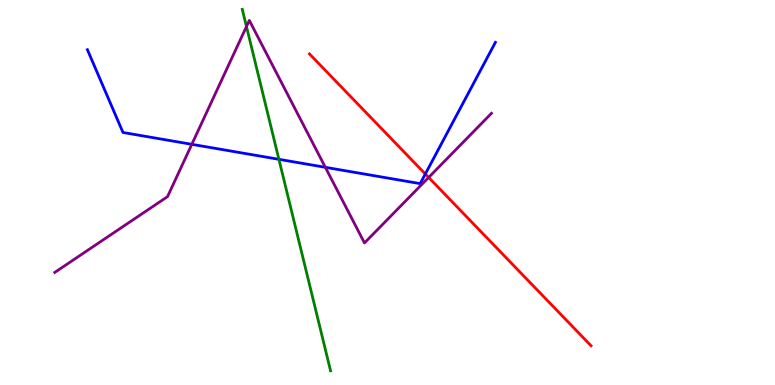[{'lines': ['blue', 'red'], 'intersections': [{'x': 5.49, 'y': 5.48}]}, {'lines': ['green', 'red'], 'intersections': []}, {'lines': ['purple', 'red'], 'intersections': [{'x': 5.53, 'y': 5.39}]}, {'lines': ['blue', 'green'], 'intersections': [{'x': 3.6, 'y': 5.86}]}, {'lines': ['blue', 'purple'], 'intersections': [{'x': 2.47, 'y': 6.25}, {'x': 4.2, 'y': 5.65}]}, {'lines': ['green', 'purple'], 'intersections': [{'x': 3.18, 'y': 9.31}]}]